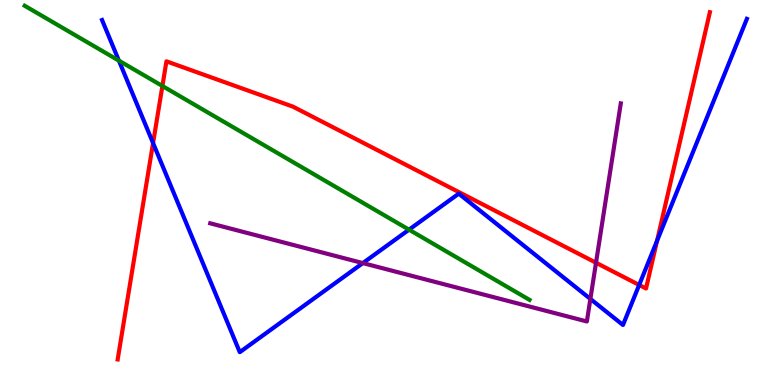[{'lines': ['blue', 'red'], 'intersections': [{'x': 1.98, 'y': 6.28}, {'x': 8.25, 'y': 2.6}, {'x': 8.48, 'y': 3.75}]}, {'lines': ['green', 'red'], 'intersections': [{'x': 2.1, 'y': 7.77}]}, {'lines': ['purple', 'red'], 'intersections': [{'x': 7.69, 'y': 3.18}]}, {'lines': ['blue', 'green'], 'intersections': [{'x': 1.53, 'y': 8.42}, {'x': 5.28, 'y': 4.03}]}, {'lines': ['blue', 'purple'], 'intersections': [{'x': 4.68, 'y': 3.17}, {'x': 7.62, 'y': 2.24}]}, {'lines': ['green', 'purple'], 'intersections': []}]